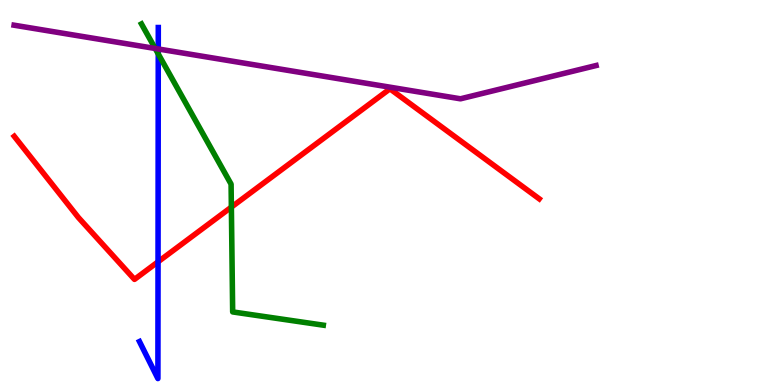[{'lines': ['blue', 'red'], 'intersections': [{'x': 2.04, 'y': 3.2}]}, {'lines': ['green', 'red'], 'intersections': [{'x': 2.99, 'y': 4.62}]}, {'lines': ['purple', 'red'], 'intersections': []}, {'lines': ['blue', 'green'], 'intersections': [{'x': 2.04, 'y': 8.6}]}, {'lines': ['blue', 'purple'], 'intersections': [{'x': 2.04, 'y': 8.73}]}, {'lines': ['green', 'purple'], 'intersections': [{'x': 2.0, 'y': 8.74}]}]